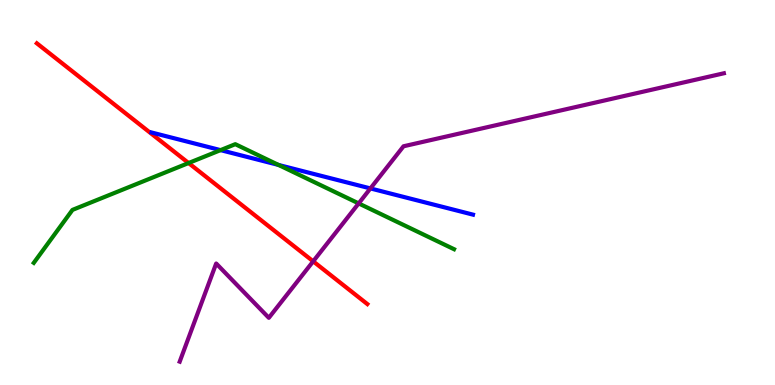[{'lines': ['blue', 'red'], 'intersections': []}, {'lines': ['green', 'red'], 'intersections': [{'x': 2.43, 'y': 5.77}]}, {'lines': ['purple', 'red'], 'intersections': [{'x': 4.04, 'y': 3.21}]}, {'lines': ['blue', 'green'], 'intersections': [{'x': 2.85, 'y': 6.1}, {'x': 3.59, 'y': 5.72}]}, {'lines': ['blue', 'purple'], 'intersections': [{'x': 4.78, 'y': 5.11}]}, {'lines': ['green', 'purple'], 'intersections': [{'x': 4.63, 'y': 4.72}]}]